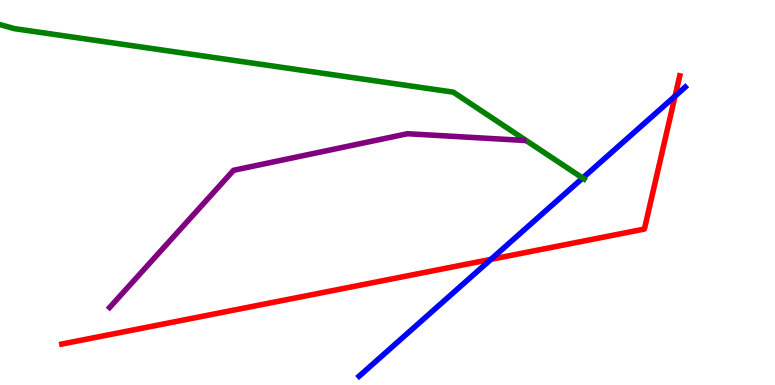[{'lines': ['blue', 'red'], 'intersections': [{'x': 6.33, 'y': 3.26}, {'x': 8.71, 'y': 7.5}]}, {'lines': ['green', 'red'], 'intersections': []}, {'lines': ['purple', 'red'], 'intersections': []}, {'lines': ['blue', 'green'], 'intersections': [{'x': 7.52, 'y': 5.38}]}, {'lines': ['blue', 'purple'], 'intersections': []}, {'lines': ['green', 'purple'], 'intersections': []}]